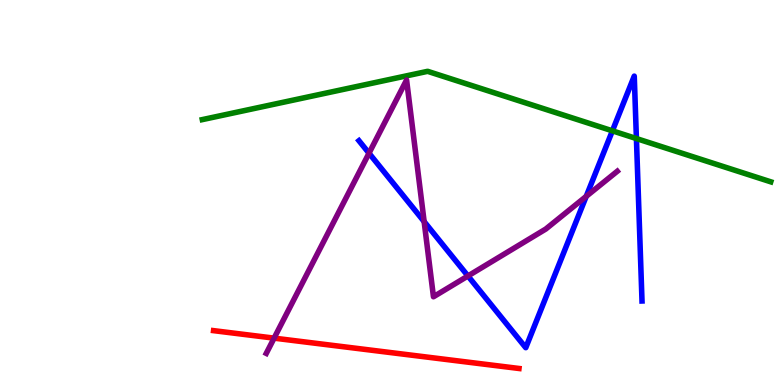[{'lines': ['blue', 'red'], 'intersections': []}, {'lines': ['green', 'red'], 'intersections': []}, {'lines': ['purple', 'red'], 'intersections': [{'x': 3.54, 'y': 1.22}]}, {'lines': ['blue', 'green'], 'intersections': [{'x': 7.9, 'y': 6.6}, {'x': 8.21, 'y': 6.4}]}, {'lines': ['blue', 'purple'], 'intersections': [{'x': 4.76, 'y': 6.02}, {'x': 5.47, 'y': 4.24}, {'x': 6.04, 'y': 2.83}, {'x': 7.56, 'y': 4.9}]}, {'lines': ['green', 'purple'], 'intersections': []}]